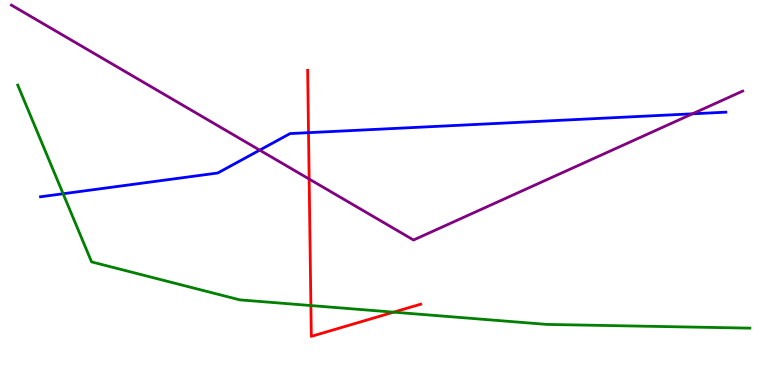[{'lines': ['blue', 'red'], 'intersections': [{'x': 3.98, 'y': 6.55}]}, {'lines': ['green', 'red'], 'intersections': [{'x': 4.01, 'y': 2.06}, {'x': 5.08, 'y': 1.89}]}, {'lines': ['purple', 'red'], 'intersections': [{'x': 3.99, 'y': 5.35}]}, {'lines': ['blue', 'green'], 'intersections': [{'x': 0.814, 'y': 4.97}]}, {'lines': ['blue', 'purple'], 'intersections': [{'x': 3.35, 'y': 6.1}, {'x': 8.93, 'y': 7.04}]}, {'lines': ['green', 'purple'], 'intersections': []}]